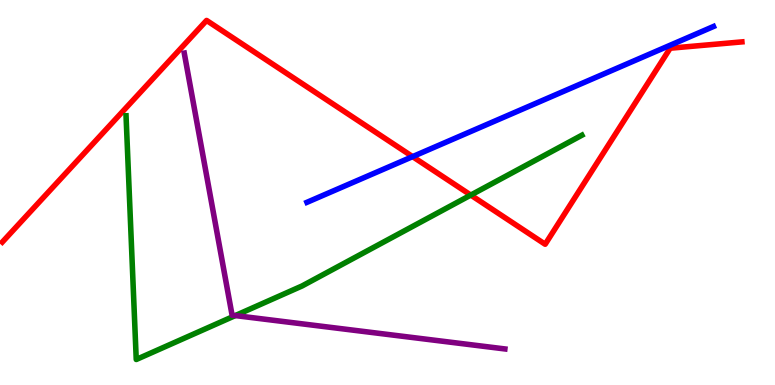[{'lines': ['blue', 'red'], 'intersections': [{'x': 5.32, 'y': 5.93}]}, {'lines': ['green', 'red'], 'intersections': [{'x': 6.07, 'y': 4.93}]}, {'lines': ['purple', 'red'], 'intersections': []}, {'lines': ['blue', 'green'], 'intersections': []}, {'lines': ['blue', 'purple'], 'intersections': []}, {'lines': ['green', 'purple'], 'intersections': [{'x': 3.04, 'y': 1.8}]}]